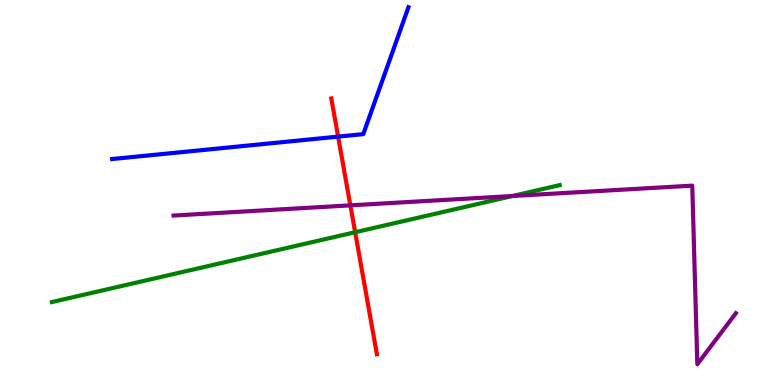[{'lines': ['blue', 'red'], 'intersections': [{'x': 4.36, 'y': 6.45}]}, {'lines': ['green', 'red'], 'intersections': [{'x': 4.58, 'y': 3.97}]}, {'lines': ['purple', 'red'], 'intersections': [{'x': 4.52, 'y': 4.67}]}, {'lines': ['blue', 'green'], 'intersections': []}, {'lines': ['blue', 'purple'], 'intersections': []}, {'lines': ['green', 'purple'], 'intersections': [{'x': 6.61, 'y': 4.91}]}]